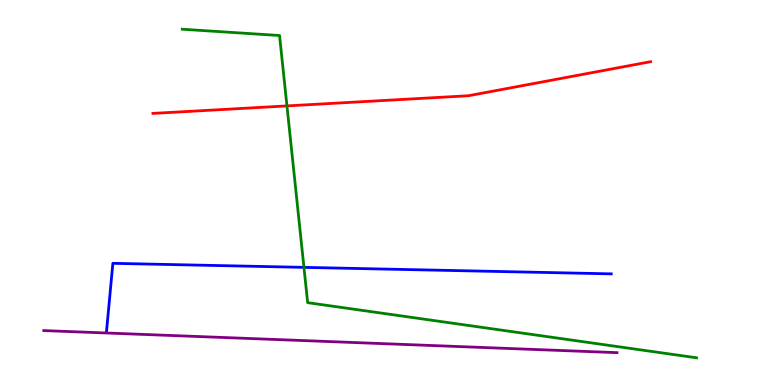[{'lines': ['blue', 'red'], 'intersections': []}, {'lines': ['green', 'red'], 'intersections': [{'x': 3.7, 'y': 7.25}]}, {'lines': ['purple', 'red'], 'intersections': []}, {'lines': ['blue', 'green'], 'intersections': [{'x': 3.92, 'y': 3.06}]}, {'lines': ['blue', 'purple'], 'intersections': []}, {'lines': ['green', 'purple'], 'intersections': []}]